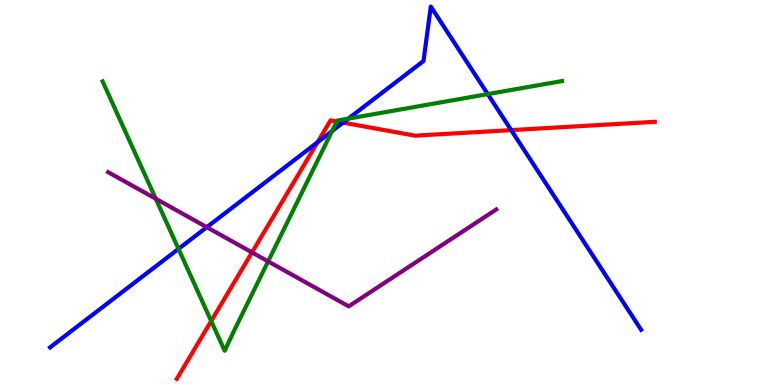[{'lines': ['blue', 'red'], 'intersections': [{'x': 4.1, 'y': 6.3}, {'x': 4.43, 'y': 6.81}, {'x': 6.6, 'y': 6.62}]}, {'lines': ['green', 'red'], 'intersections': [{'x': 2.73, 'y': 1.66}, {'x': 4.35, 'y': 6.84}]}, {'lines': ['purple', 'red'], 'intersections': [{'x': 3.25, 'y': 3.44}]}, {'lines': ['blue', 'green'], 'intersections': [{'x': 2.3, 'y': 3.54}, {'x': 4.28, 'y': 6.59}, {'x': 4.5, 'y': 6.92}, {'x': 6.29, 'y': 7.56}]}, {'lines': ['blue', 'purple'], 'intersections': [{'x': 2.67, 'y': 4.1}]}, {'lines': ['green', 'purple'], 'intersections': [{'x': 2.01, 'y': 4.84}, {'x': 3.46, 'y': 3.21}]}]